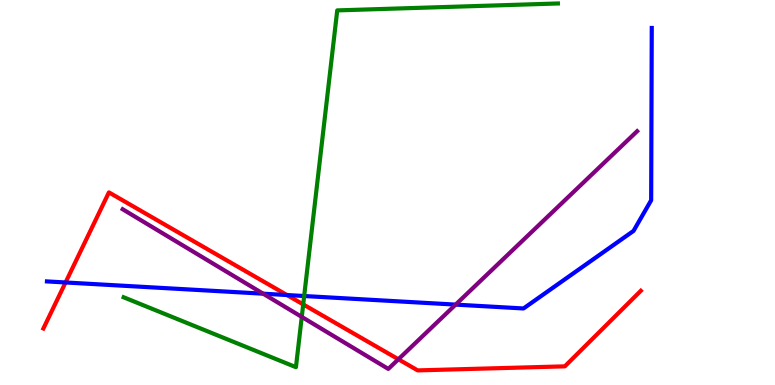[{'lines': ['blue', 'red'], 'intersections': [{'x': 0.846, 'y': 2.66}, {'x': 3.7, 'y': 2.34}]}, {'lines': ['green', 'red'], 'intersections': [{'x': 3.91, 'y': 2.09}]}, {'lines': ['purple', 'red'], 'intersections': [{'x': 5.14, 'y': 0.668}]}, {'lines': ['blue', 'green'], 'intersections': [{'x': 3.92, 'y': 2.31}]}, {'lines': ['blue', 'purple'], 'intersections': [{'x': 3.4, 'y': 2.37}, {'x': 5.88, 'y': 2.09}]}, {'lines': ['green', 'purple'], 'intersections': [{'x': 3.89, 'y': 1.77}]}]